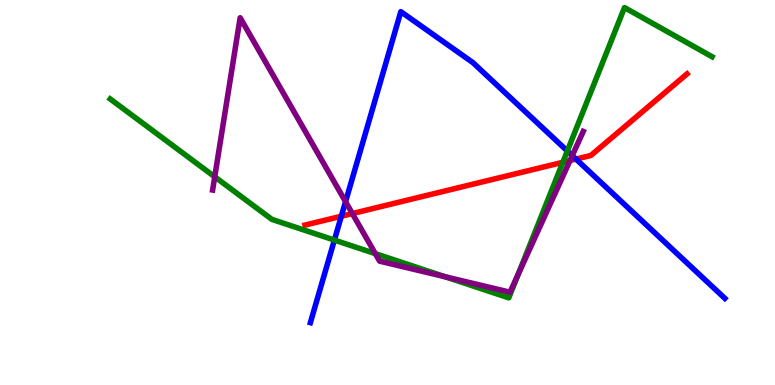[{'lines': ['blue', 'red'], 'intersections': [{'x': 4.4, 'y': 4.38}, {'x': 7.43, 'y': 5.87}]}, {'lines': ['green', 'red'], 'intersections': [{'x': 7.26, 'y': 5.78}]}, {'lines': ['purple', 'red'], 'intersections': [{'x': 4.55, 'y': 4.45}, {'x': 7.35, 'y': 5.83}]}, {'lines': ['blue', 'green'], 'intersections': [{'x': 4.31, 'y': 3.76}, {'x': 7.32, 'y': 6.08}]}, {'lines': ['blue', 'purple'], 'intersections': [{'x': 4.46, 'y': 4.76}, {'x': 7.38, 'y': 5.96}]}, {'lines': ['green', 'purple'], 'intersections': [{'x': 2.77, 'y': 5.41}, {'x': 4.84, 'y': 3.41}, {'x': 5.74, 'y': 2.81}, {'x': 6.69, 'y': 2.88}]}]